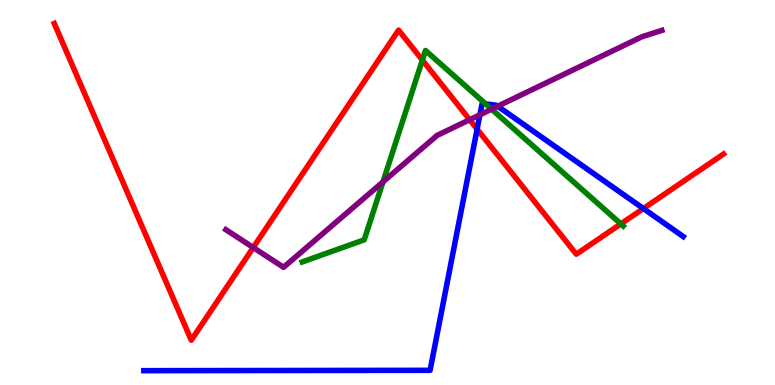[{'lines': ['blue', 'red'], 'intersections': [{'x': 6.16, 'y': 6.65}, {'x': 8.3, 'y': 4.58}]}, {'lines': ['green', 'red'], 'intersections': [{'x': 5.45, 'y': 8.44}, {'x': 8.01, 'y': 4.18}]}, {'lines': ['purple', 'red'], 'intersections': [{'x': 3.27, 'y': 3.57}, {'x': 6.06, 'y': 6.89}]}, {'lines': ['blue', 'green'], 'intersections': [{'x': 6.27, 'y': 7.3}]}, {'lines': ['blue', 'purple'], 'intersections': [{'x': 6.19, 'y': 7.02}, {'x': 6.42, 'y': 7.24}]}, {'lines': ['green', 'purple'], 'intersections': [{'x': 4.94, 'y': 5.28}, {'x': 6.34, 'y': 7.16}]}]